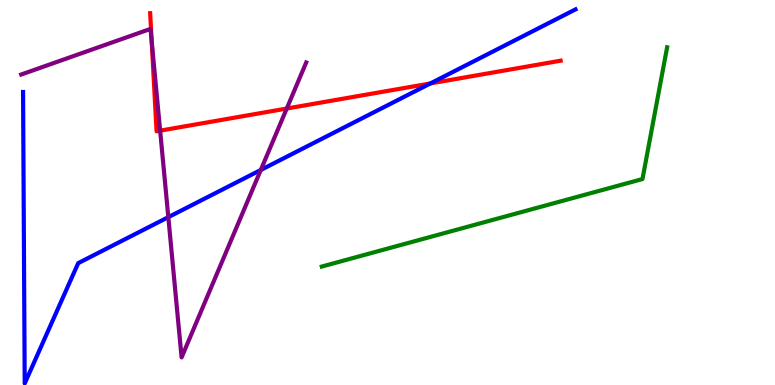[{'lines': ['blue', 'red'], 'intersections': [{'x': 5.55, 'y': 7.83}]}, {'lines': ['green', 'red'], 'intersections': []}, {'lines': ['purple', 'red'], 'intersections': [{'x': 1.96, 'y': 8.92}, {'x': 2.07, 'y': 6.61}, {'x': 3.7, 'y': 7.18}]}, {'lines': ['blue', 'green'], 'intersections': []}, {'lines': ['blue', 'purple'], 'intersections': [{'x': 2.17, 'y': 4.36}, {'x': 3.37, 'y': 5.59}]}, {'lines': ['green', 'purple'], 'intersections': []}]